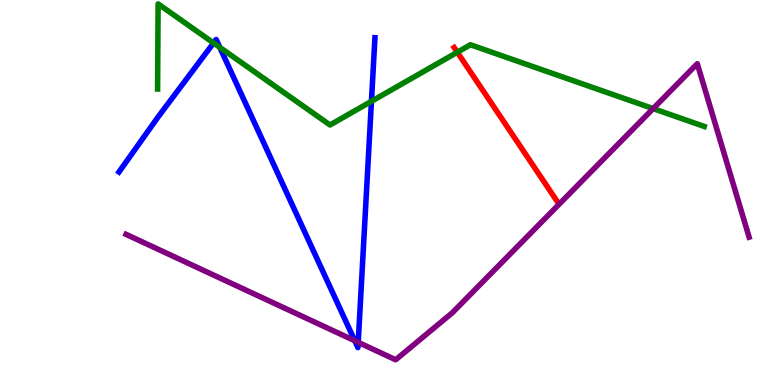[{'lines': ['blue', 'red'], 'intersections': []}, {'lines': ['green', 'red'], 'intersections': [{'x': 5.9, 'y': 8.64}]}, {'lines': ['purple', 'red'], 'intersections': []}, {'lines': ['blue', 'green'], 'intersections': [{'x': 2.76, 'y': 8.88}, {'x': 2.84, 'y': 8.77}, {'x': 4.79, 'y': 7.37}]}, {'lines': ['blue', 'purple'], 'intersections': [{'x': 4.58, 'y': 1.15}, {'x': 4.62, 'y': 1.11}]}, {'lines': ['green', 'purple'], 'intersections': [{'x': 8.43, 'y': 7.18}]}]